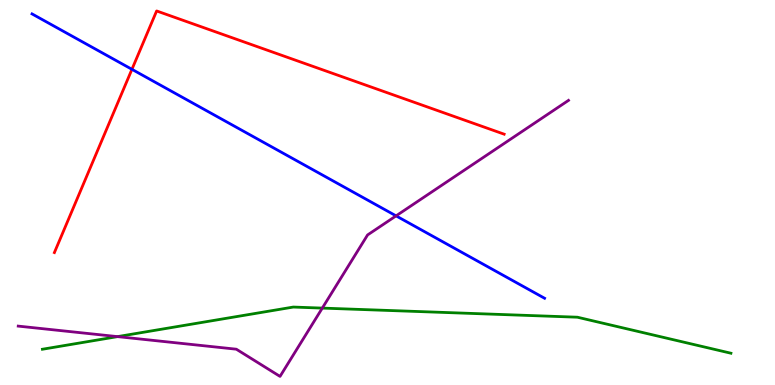[{'lines': ['blue', 'red'], 'intersections': [{'x': 1.7, 'y': 8.2}]}, {'lines': ['green', 'red'], 'intersections': []}, {'lines': ['purple', 'red'], 'intersections': []}, {'lines': ['blue', 'green'], 'intersections': []}, {'lines': ['blue', 'purple'], 'intersections': [{'x': 5.11, 'y': 4.39}]}, {'lines': ['green', 'purple'], 'intersections': [{'x': 1.52, 'y': 1.26}, {'x': 4.16, 'y': 2.0}]}]